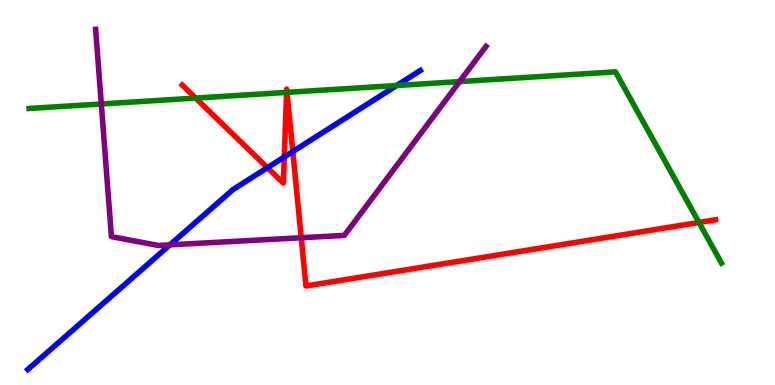[{'lines': ['blue', 'red'], 'intersections': [{'x': 3.45, 'y': 5.64}, {'x': 3.67, 'y': 5.92}, {'x': 3.78, 'y': 6.06}]}, {'lines': ['green', 'red'], 'intersections': [{'x': 2.52, 'y': 7.45}, {'x': 3.7, 'y': 7.6}, {'x': 3.7, 'y': 7.6}, {'x': 9.02, 'y': 4.22}]}, {'lines': ['purple', 'red'], 'intersections': [{'x': 3.89, 'y': 3.82}]}, {'lines': ['blue', 'green'], 'intersections': [{'x': 5.12, 'y': 7.78}]}, {'lines': ['blue', 'purple'], 'intersections': [{'x': 2.19, 'y': 3.64}]}, {'lines': ['green', 'purple'], 'intersections': [{'x': 1.31, 'y': 7.3}, {'x': 5.93, 'y': 7.88}]}]